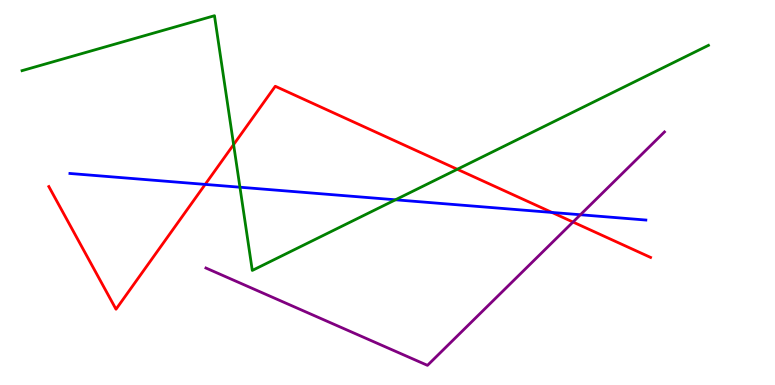[{'lines': ['blue', 'red'], 'intersections': [{'x': 2.65, 'y': 5.21}, {'x': 7.12, 'y': 4.48}]}, {'lines': ['green', 'red'], 'intersections': [{'x': 3.01, 'y': 6.24}, {'x': 5.9, 'y': 5.6}]}, {'lines': ['purple', 'red'], 'intersections': [{'x': 7.39, 'y': 4.23}]}, {'lines': ['blue', 'green'], 'intersections': [{'x': 3.1, 'y': 5.14}, {'x': 5.1, 'y': 4.81}]}, {'lines': ['blue', 'purple'], 'intersections': [{'x': 7.49, 'y': 4.42}]}, {'lines': ['green', 'purple'], 'intersections': []}]